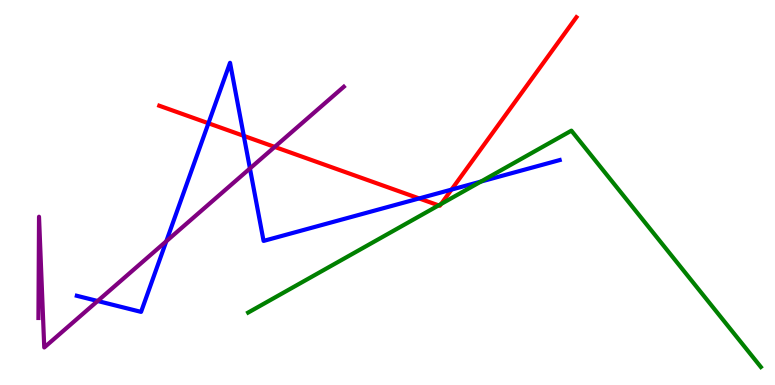[{'lines': ['blue', 'red'], 'intersections': [{'x': 2.69, 'y': 6.8}, {'x': 3.15, 'y': 6.47}, {'x': 5.41, 'y': 4.85}, {'x': 5.83, 'y': 5.08}]}, {'lines': ['green', 'red'], 'intersections': [{'x': 5.66, 'y': 4.67}, {'x': 5.69, 'y': 4.7}]}, {'lines': ['purple', 'red'], 'intersections': [{'x': 3.54, 'y': 6.18}]}, {'lines': ['blue', 'green'], 'intersections': [{'x': 6.21, 'y': 5.28}]}, {'lines': ['blue', 'purple'], 'intersections': [{'x': 1.26, 'y': 2.18}, {'x': 2.15, 'y': 3.73}, {'x': 3.23, 'y': 5.62}]}, {'lines': ['green', 'purple'], 'intersections': []}]